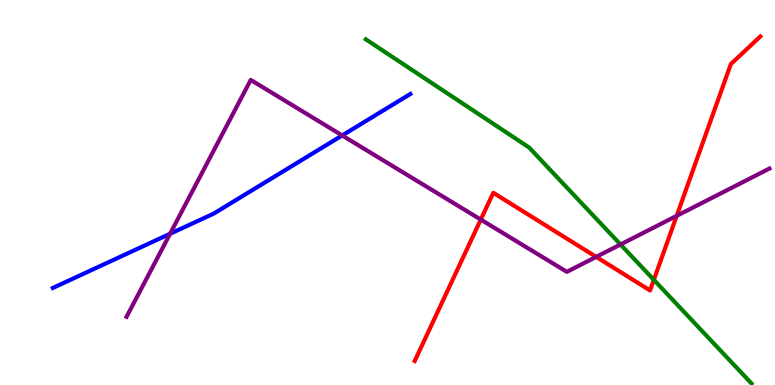[{'lines': ['blue', 'red'], 'intersections': []}, {'lines': ['green', 'red'], 'intersections': [{'x': 8.44, 'y': 2.73}]}, {'lines': ['purple', 'red'], 'intersections': [{'x': 6.2, 'y': 4.3}, {'x': 7.69, 'y': 3.33}, {'x': 8.73, 'y': 4.39}]}, {'lines': ['blue', 'green'], 'intersections': []}, {'lines': ['blue', 'purple'], 'intersections': [{'x': 2.19, 'y': 3.93}, {'x': 4.42, 'y': 6.48}]}, {'lines': ['green', 'purple'], 'intersections': [{'x': 8.01, 'y': 3.65}]}]